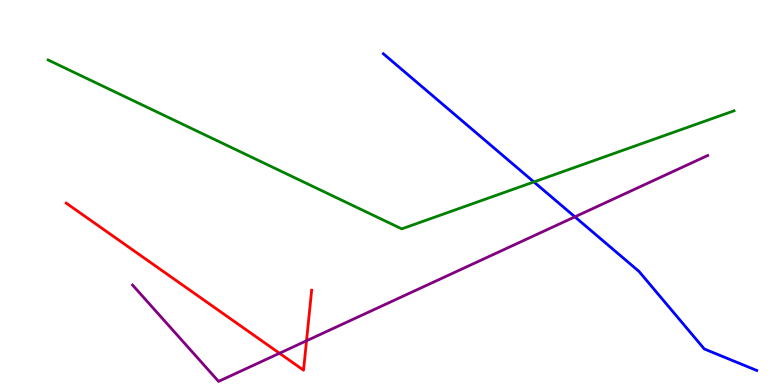[{'lines': ['blue', 'red'], 'intersections': []}, {'lines': ['green', 'red'], 'intersections': []}, {'lines': ['purple', 'red'], 'intersections': [{'x': 3.61, 'y': 0.824}, {'x': 3.96, 'y': 1.15}]}, {'lines': ['blue', 'green'], 'intersections': [{'x': 6.89, 'y': 5.27}]}, {'lines': ['blue', 'purple'], 'intersections': [{'x': 7.42, 'y': 4.37}]}, {'lines': ['green', 'purple'], 'intersections': []}]